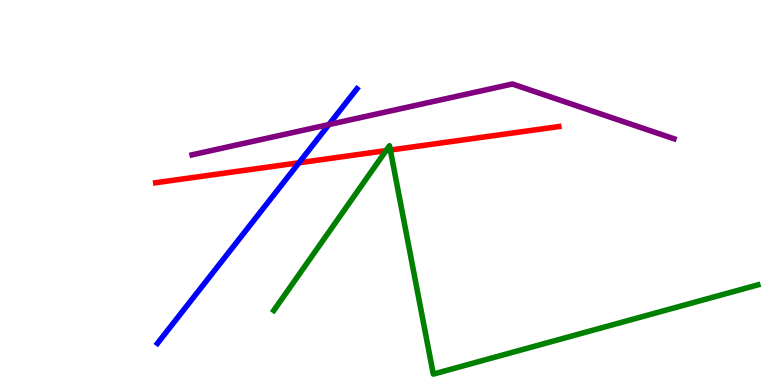[{'lines': ['blue', 'red'], 'intersections': [{'x': 3.86, 'y': 5.77}]}, {'lines': ['green', 'red'], 'intersections': [{'x': 4.98, 'y': 6.09}, {'x': 5.04, 'y': 6.1}]}, {'lines': ['purple', 'red'], 'intersections': []}, {'lines': ['blue', 'green'], 'intersections': []}, {'lines': ['blue', 'purple'], 'intersections': [{'x': 4.24, 'y': 6.76}]}, {'lines': ['green', 'purple'], 'intersections': []}]